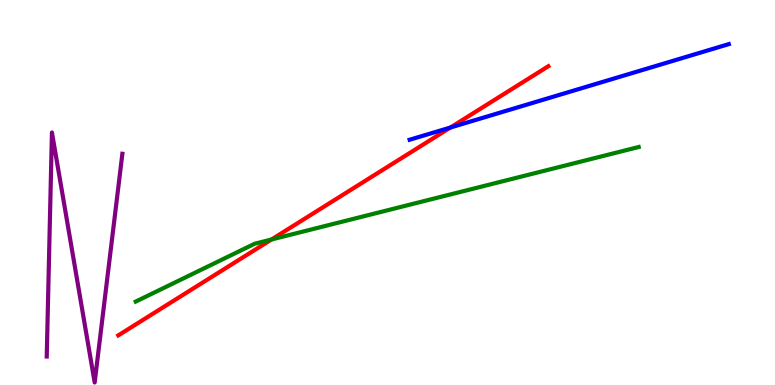[{'lines': ['blue', 'red'], 'intersections': [{'x': 5.81, 'y': 6.69}]}, {'lines': ['green', 'red'], 'intersections': [{'x': 3.5, 'y': 3.78}]}, {'lines': ['purple', 'red'], 'intersections': []}, {'lines': ['blue', 'green'], 'intersections': []}, {'lines': ['blue', 'purple'], 'intersections': []}, {'lines': ['green', 'purple'], 'intersections': []}]